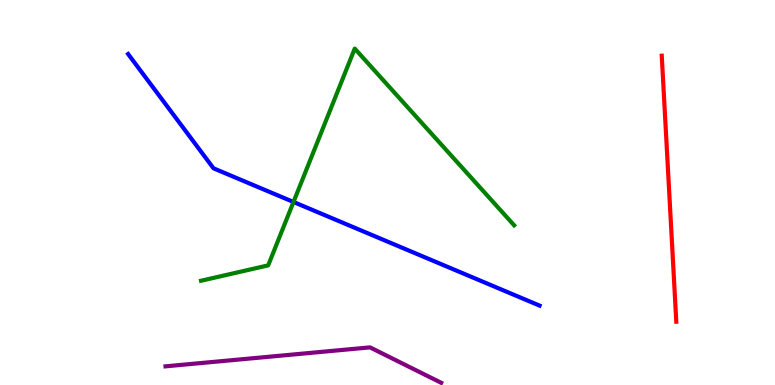[{'lines': ['blue', 'red'], 'intersections': []}, {'lines': ['green', 'red'], 'intersections': []}, {'lines': ['purple', 'red'], 'intersections': []}, {'lines': ['blue', 'green'], 'intersections': [{'x': 3.79, 'y': 4.75}]}, {'lines': ['blue', 'purple'], 'intersections': []}, {'lines': ['green', 'purple'], 'intersections': []}]